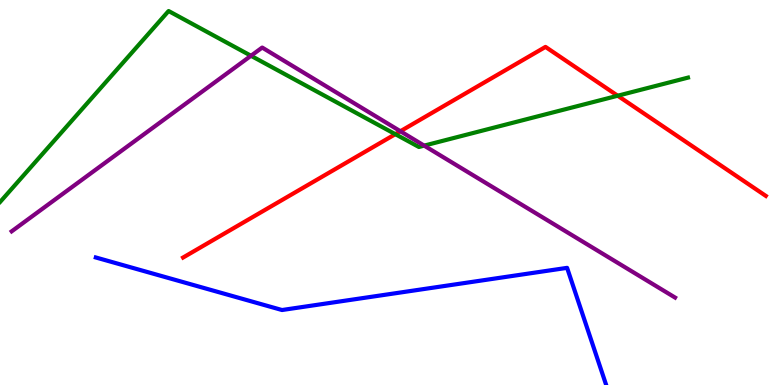[{'lines': ['blue', 'red'], 'intersections': []}, {'lines': ['green', 'red'], 'intersections': [{'x': 5.1, 'y': 6.52}, {'x': 7.97, 'y': 7.51}]}, {'lines': ['purple', 'red'], 'intersections': [{'x': 5.17, 'y': 6.59}]}, {'lines': ['blue', 'green'], 'intersections': []}, {'lines': ['blue', 'purple'], 'intersections': []}, {'lines': ['green', 'purple'], 'intersections': [{'x': 3.24, 'y': 8.55}, {'x': 5.47, 'y': 6.22}]}]